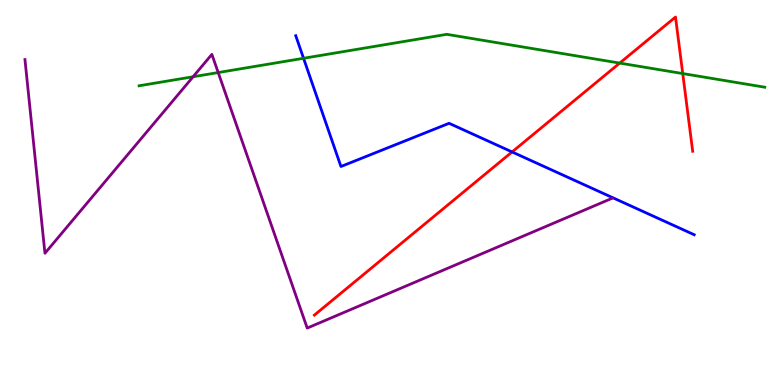[{'lines': ['blue', 'red'], 'intersections': [{'x': 6.61, 'y': 6.05}]}, {'lines': ['green', 'red'], 'intersections': [{'x': 8.0, 'y': 8.36}, {'x': 8.81, 'y': 8.09}]}, {'lines': ['purple', 'red'], 'intersections': []}, {'lines': ['blue', 'green'], 'intersections': [{'x': 3.92, 'y': 8.49}]}, {'lines': ['blue', 'purple'], 'intersections': []}, {'lines': ['green', 'purple'], 'intersections': [{'x': 2.49, 'y': 8.01}, {'x': 2.82, 'y': 8.12}]}]